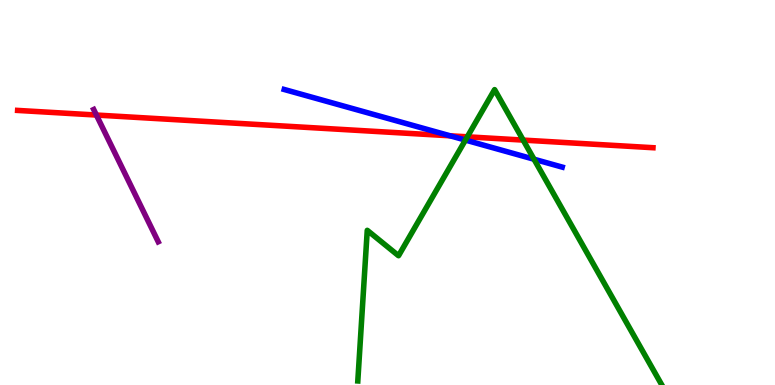[{'lines': ['blue', 'red'], 'intersections': [{'x': 5.81, 'y': 6.47}]}, {'lines': ['green', 'red'], 'intersections': [{'x': 6.03, 'y': 6.45}, {'x': 6.75, 'y': 6.36}]}, {'lines': ['purple', 'red'], 'intersections': [{'x': 1.24, 'y': 7.01}]}, {'lines': ['blue', 'green'], 'intersections': [{'x': 6.01, 'y': 6.36}, {'x': 6.89, 'y': 5.86}]}, {'lines': ['blue', 'purple'], 'intersections': []}, {'lines': ['green', 'purple'], 'intersections': []}]